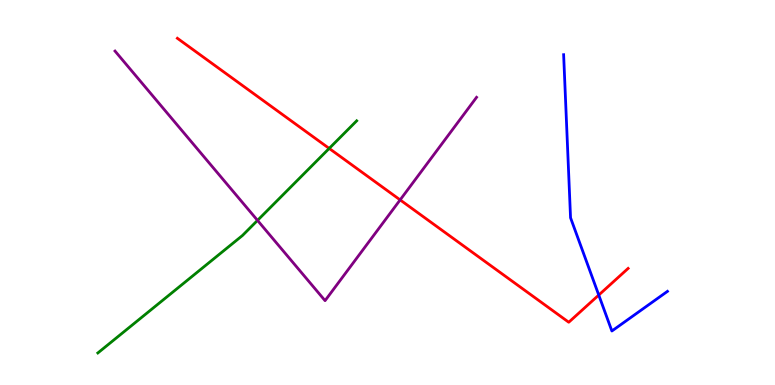[{'lines': ['blue', 'red'], 'intersections': [{'x': 7.73, 'y': 2.34}]}, {'lines': ['green', 'red'], 'intersections': [{'x': 4.25, 'y': 6.14}]}, {'lines': ['purple', 'red'], 'intersections': [{'x': 5.16, 'y': 4.81}]}, {'lines': ['blue', 'green'], 'intersections': []}, {'lines': ['blue', 'purple'], 'intersections': []}, {'lines': ['green', 'purple'], 'intersections': [{'x': 3.32, 'y': 4.28}]}]